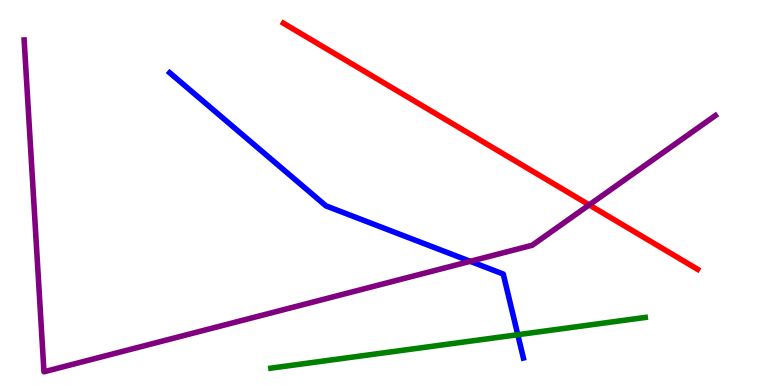[{'lines': ['blue', 'red'], 'intersections': []}, {'lines': ['green', 'red'], 'intersections': []}, {'lines': ['purple', 'red'], 'intersections': [{'x': 7.6, 'y': 4.68}]}, {'lines': ['blue', 'green'], 'intersections': [{'x': 6.68, 'y': 1.31}]}, {'lines': ['blue', 'purple'], 'intersections': [{'x': 6.07, 'y': 3.21}]}, {'lines': ['green', 'purple'], 'intersections': []}]